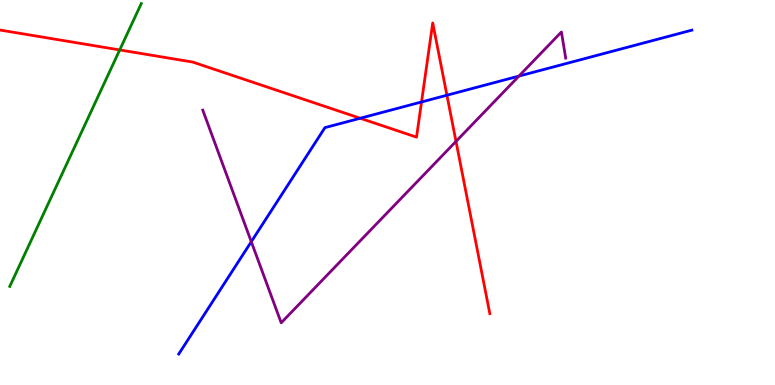[{'lines': ['blue', 'red'], 'intersections': [{'x': 4.65, 'y': 6.93}, {'x': 5.44, 'y': 7.35}, {'x': 5.77, 'y': 7.53}]}, {'lines': ['green', 'red'], 'intersections': [{'x': 1.54, 'y': 8.7}]}, {'lines': ['purple', 'red'], 'intersections': [{'x': 5.88, 'y': 6.33}]}, {'lines': ['blue', 'green'], 'intersections': []}, {'lines': ['blue', 'purple'], 'intersections': [{'x': 3.24, 'y': 3.72}, {'x': 6.7, 'y': 8.02}]}, {'lines': ['green', 'purple'], 'intersections': []}]